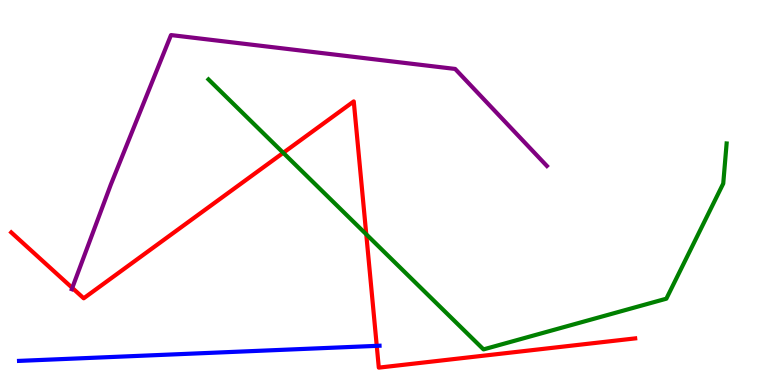[{'lines': ['blue', 'red'], 'intersections': [{'x': 4.86, 'y': 1.02}]}, {'lines': ['green', 'red'], 'intersections': [{'x': 3.65, 'y': 6.03}, {'x': 4.73, 'y': 3.91}]}, {'lines': ['purple', 'red'], 'intersections': [{'x': 0.932, 'y': 2.52}]}, {'lines': ['blue', 'green'], 'intersections': []}, {'lines': ['blue', 'purple'], 'intersections': []}, {'lines': ['green', 'purple'], 'intersections': []}]